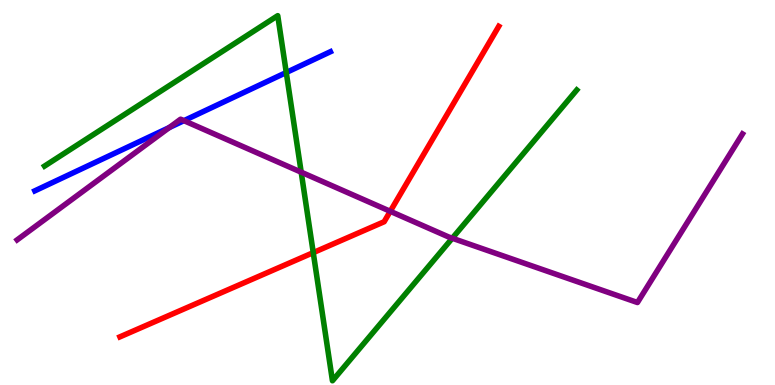[{'lines': ['blue', 'red'], 'intersections': []}, {'lines': ['green', 'red'], 'intersections': [{'x': 4.04, 'y': 3.44}]}, {'lines': ['purple', 'red'], 'intersections': [{'x': 5.04, 'y': 4.51}]}, {'lines': ['blue', 'green'], 'intersections': [{'x': 3.69, 'y': 8.12}]}, {'lines': ['blue', 'purple'], 'intersections': [{'x': 2.18, 'y': 6.69}, {'x': 2.37, 'y': 6.87}]}, {'lines': ['green', 'purple'], 'intersections': [{'x': 3.89, 'y': 5.53}, {'x': 5.84, 'y': 3.81}]}]